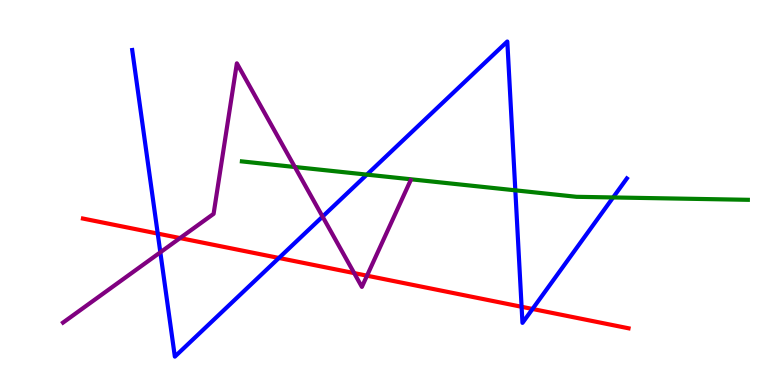[{'lines': ['blue', 'red'], 'intersections': [{'x': 2.04, 'y': 3.93}, {'x': 3.6, 'y': 3.3}, {'x': 6.73, 'y': 2.03}, {'x': 6.87, 'y': 1.97}]}, {'lines': ['green', 'red'], 'intersections': []}, {'lines': ['purple', 'red'], 'intersections': [{'x': 2.32, 'y': 3.82}, {'x': 4.57, 'y': 2.91}, {'x': 4.74, 'y': 2.84}]}, {'lines': ['blue', 'green'], 'intersections': [{'x': 4.73, 'y': 5.46}, {'x': 6.65, 'y': 5.06}, {'x': 7.91, 'y': 4.87}]}, {'lines': ['blue', 'purple'], 'intersections': [{'x': 2.07, 'y': 3.45}, {'x': 4.16, 'y': 4.37}]}, {'lines': ['green', 'purple'], 'intersections': [{'x': 3.8, 'y': 5.66}]}]